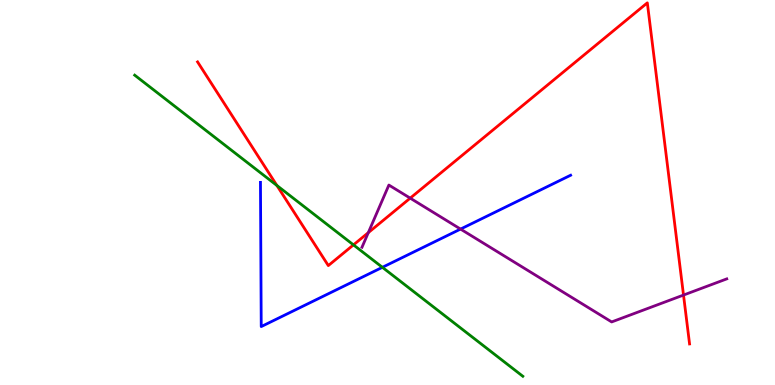[{'lines': ['blue', 'red'], 'intersections': []}, {'lines': ['green', 'red'], 'intersections': [{'x': 3.57, 'y': 5.18}, {'x': 4.56, 'y': 3.64}]}, {'lines': ['purple', 'red'], 'intersections': [{'x': 4.75, 'y': 3.96}, {'x': 5.29, 'y': 4.85}, {'x': 8.82, 'y': 2.34}]}, {'lines': ['blue', 'green'], 'intersections': [{'x': 4.93, 'y': 3.06}]}, {'lines': ['blue', 'purple'], 'intersections': [{'x': 5.94, 'y': 4.05}]}, {'lines': ['green', 'purple'], 'intersections': []}]